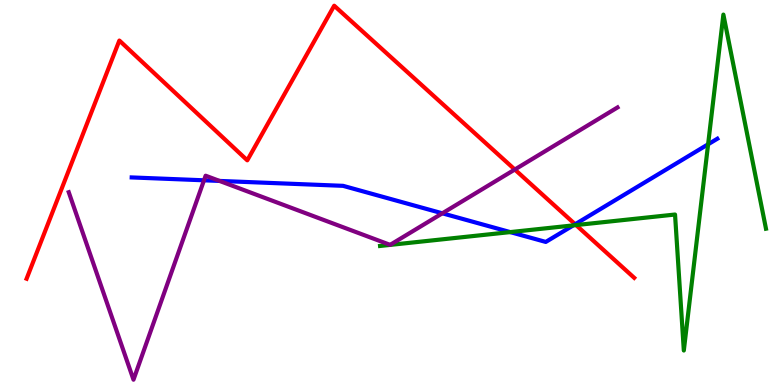[{'lines': ['blue', 'red'], 'intersections': [{'x': 7.42, 'y': 4.18}]}, {'lines': ['green', 'red'], 'intersections': [{'x': 7.43, 'y': 4.15}]}, {'lines': ['purple', 'red'], 'intersections': [{'x': 6.64, 'y': 5.6}]}, {'lines': ['blue', 'green'], 'intersections': [{'x': 6.58, 'y': 3.97}, {'x': 7.4, 'y': 4.15}, {'x': 9.14, 'y': 6.25}]}, {'lines': ['blue', 'purple'], 'intersections': [{'x': 2.63, 'y': 5.32}, {'x': 2.83, 'y': 5.3}, {'x': 5.71, 'y': 4.46}]}, {'lines': ['green', 'purple'], 'intersections': []}]